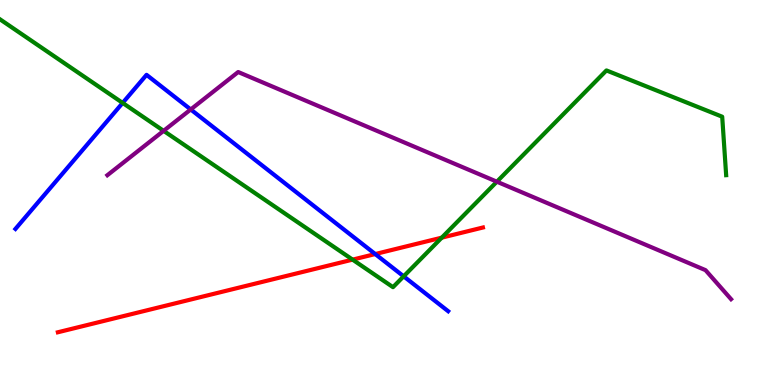[{'lines': ['blue', 'red'], 'intersections': [{'x': 4.84, 'y': 3.4}]}, {'lines': ['green', 'red'], 'intersections': [{'x': 4.55, 'y': 3.26}, {'x': 5.7, 'y': 3.83}]}, {'lines': ['purple', 'red'], 'intersections': []}, {'lines': ['blue', 'green'], 'intersections': [{'x': 1.58, 'y': 7.33}, {'x': 5.21, 'y': 2.82}]}, {'lines': ['blue', 'purple'], 'intersections': [{'x': 2.46, 'y': 7.16}]}, {'lines': ['green', 'purple'], 'intersections': [{'x': 2.11, 'y': 6.6}, {'x': 6.41, 'y': 5.28}]}]